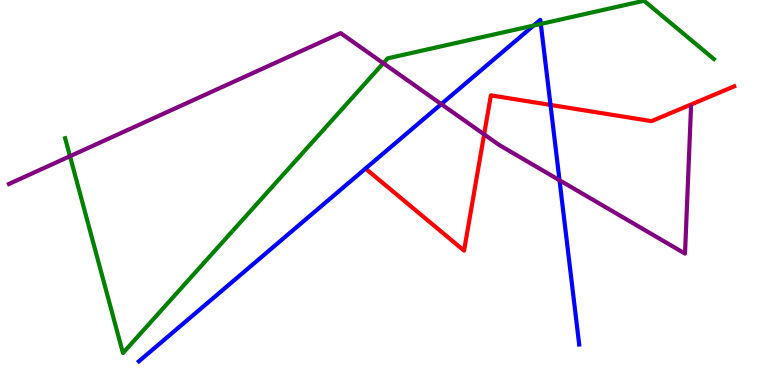[{'lines': ['blue', 'red'], 'intersections': [{'x': 7.1, 'y': 7.27}]}, {'lines': ['green', 'red'], 'intersections': []}, {'lines': ['purple', 'red'], 'intersections': [{'x': 6.25, 'y': 6.51}]}, {'lines': ['blue', 'green'], 'intersections': [{'x': 6.89, 'y': 9.34}, {'x': 6.98, 'y': 9.38}]}, {'lines': ['blue', 'purple'], 'intersections': [{'x': 5.69, 'y': 7.3}, {'x': 7.22, 'y': 5.32}]}, {'lines': ['green', 'purple'], 'intersections': [{'x': 0.903, 'y': 5.94}, {'x': 4.95, 'y': 8.36}]}]